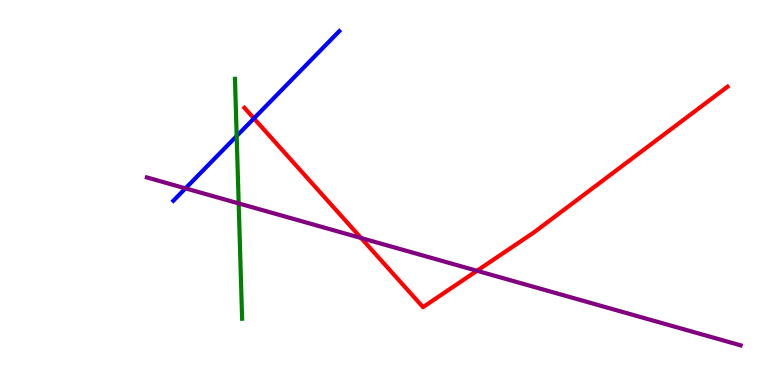[{'lines': ['blue', 'red'], 'intersections': [{'x': 3.28, 'y': 6.92}]}, {'lines': ['green', 'red'], 'intersections': []}, {'lines': ['purple', 'red'], 'intersections': [{'x': 4.66, 'y': 3.82}, {'x': 6.15, 'y': 2.97}]}, {'lines': ['blue', 'green'], 'intersections': [{'x': 3.05, 'y': 6.47}]}, {'lines': ['blue', 'purple'], 'intersections': [{'x': 2.39, 'y': 5.11}]}, {'lines': ['green', 'purple'], 'intersections': [{'x': 3.08, 'y': 4.72}]}]